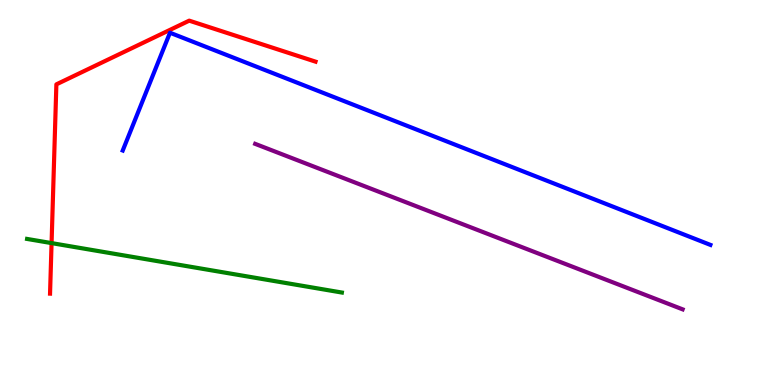[{'lines': ['blue', 'red'], 'intersections': []}, {'lines': ['green', 'red'], 'intersections': [{'x': 0.665, 'y': 3.69}]}, {'lines': ['purple', 'red'], 'intersections': []}, {'lines': ['blue', 'green'], 'intersections': []}, {'lines': ['blue', 'purple'], 'intersections': []}, {'lines': ['green', 'purple'], 'intersections': []}]